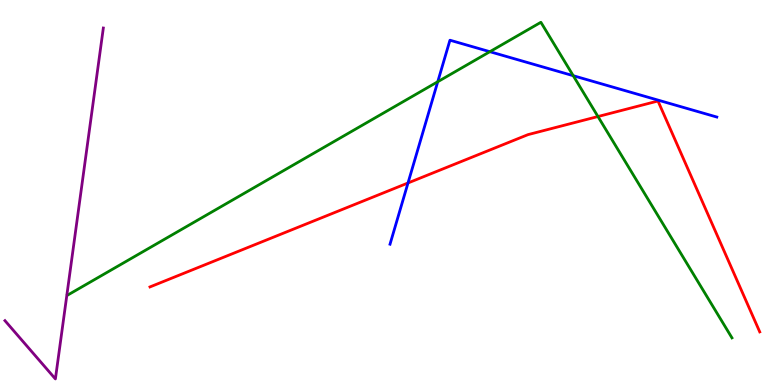[{'lines': ['blue', 'red'], 'intersections': [{'x': 5.26, 'y': 5.25}]}, {'lines': ['green', 'red'], 'intersections': [{'x': 7.72, 'y': 6.97}]}, {'lines': ['purple', 'red'], 'intersections': []}, {'lines': ['blue', 'green'], 'intersections': [{'x': 5.65, 'y': 7.88}, {'x': 6.32, 'y': 8.66}, {'x': 7.4, 'y': 8.03}]}, {'lines': ['blue', 'purple'], 'intersections': []}, {'lines': ['green', 'purple'], 'intersections': []}]